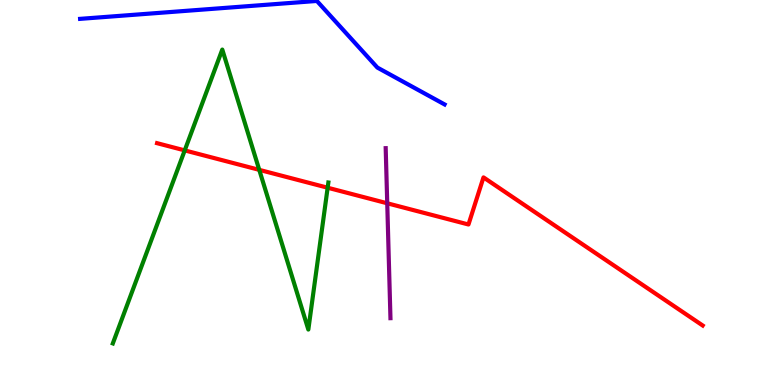[{'lines': ['blue', 'red'], 'intersections': []}, {'lines': ['green', 'red'], 'intersections': [{'x': 2.38, 'y': 6.09}, {'x': 3.35, 'y': 5.59}, {'x': 4.23, 'y': 5.12}]}, {'lines': ['purple', 'red'], 'intersections': [{'x': 5.0, 'y': 4.72}]}, {'lines': ['blue', 'green'], 'intersections': []}, {'lines': ['blue', 'purple'], 'intersections': []}, {'lines': ['green', 'purple'], 'intersections': []}]